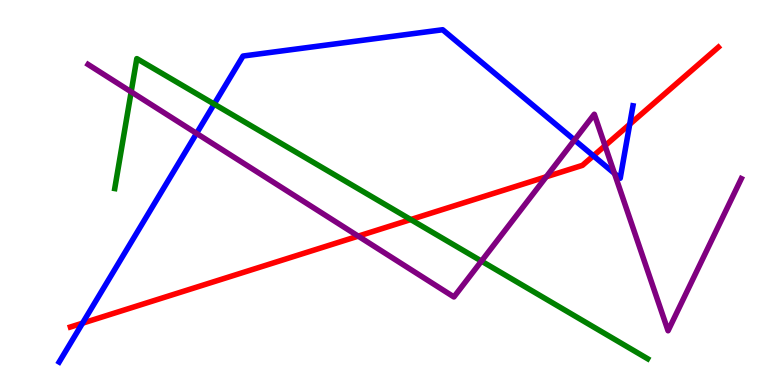[{'lines': ['blue', 'red'], 'intersections': [{'x': 1.06, 'y': 1.61}, {'x': 7.66, 'y': 5.95}, {'x': 8.13, 'y': 6.77}]}, {'lines': ['green', 'red'], 'intersections': [{'x': 5.3, 'y': 4.3}]}, {'lines': ['purple', 'red'], 'intersections': [{'x': 4.62, 'y': 3.87}, {'x': 7.05, 'y': 5.41}, {'x': 7.81, 'y': 6.22}]}, {'lines': ['blue', 'green'], 'intersections': [{'x': 2.76, 'y': 7.3}]}, {'lines': ['blue', 'purple'], 'intersections': [{'x': 2.54, 'y': 6.54}, {'x': 7.41, 'y': 6.36}, {'x': 7.93, 'y': 5.49}]}, {'lines': ['green', 'purple'], 'intersections': [{'x': 1.69, 'y': 7.61}, {'x': 6.21, 'y': 3.22}]}]